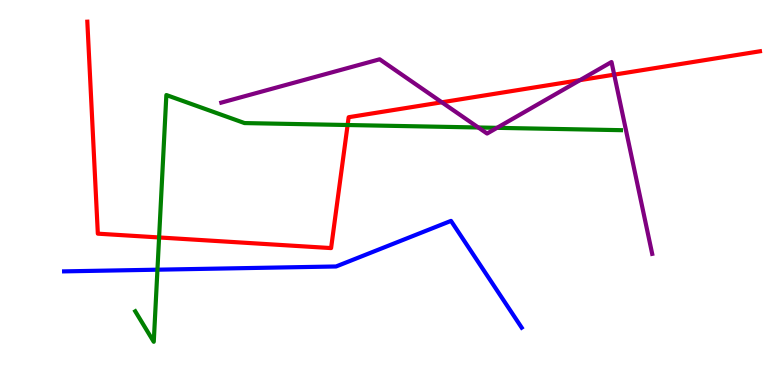[{'lines': ['blue', 'red'], 'intersections': []}, {'lines': ['green', 'red'], 'intersections': [{'x': 2.05, 'y': 3.83}, {'x': 4.49, 'y': 6.75}]}, {'lines': ['purple', 'red'], 'intersections': [{'x': 5.7, 'y': 7.34}, {'x': 7.48, 'y': 7.92}, {'x': 7.93, 'y': 8.06}]}, {'lines': ['blue', 'green'], 'intersections': [{'x': 2.03, 'y': 3.0}]}, {'lines': ['blue', 'purple'], 'intersections': []}, {'lines': ['green', 'purple'], 'intersections': [{'x': 6.17, 'y': 6.69}, {'x': 6.41, 'y': 6.68}]}]